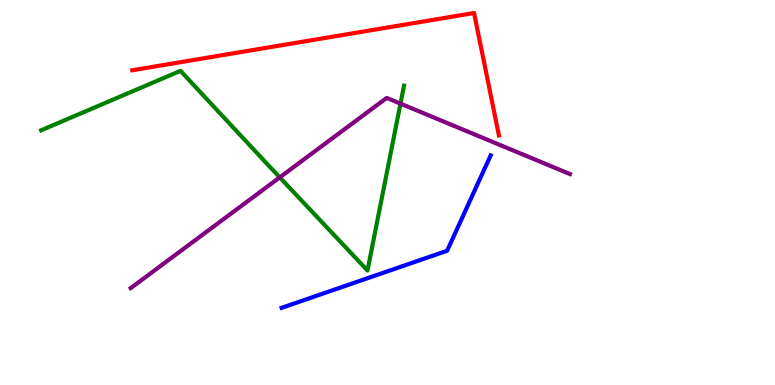[{'lines': ['blue', 'red'], 'intersections': []}, {'lines': ['green', 'red'], 'intersections': []}, {'lines': ['purple', 'red'], 'intersections': []}, {'lines': ['blue', 'green'], 'intersections': []}, {'lines': ['blue', 'purple'], 'intersections': []}, {'lines': ['green', 'purple'], 'intersections': [{'x': 3.61, 'y': 5.39}, {'x': 5.17, 'y': 7.31}]}]